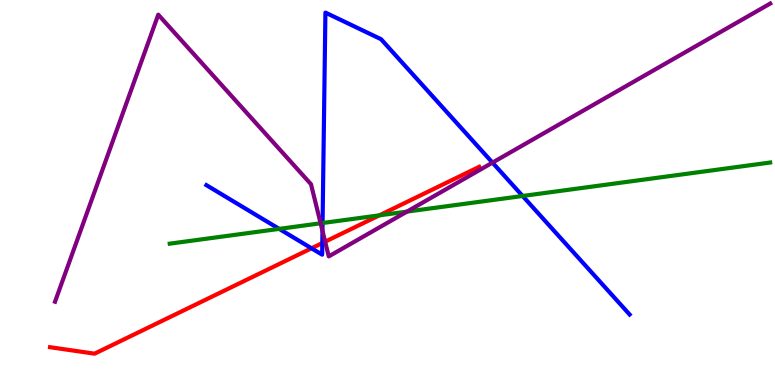[{'lines': ['blue', 'red'], 'intersections': [{'x': 4.02, 'y': 3.55}, {'x': 4.16, 'y': 3.69}]}, {'lines': ['green', 'red'], 'intersections': [{'x': 4.9, 'y': 4.41}]}, {'lines': ['purple', 'red'], 'intersections': [{'x': 4.2, 'y': 3.72}]}, {'lines': ['blue', 'green'], 'intersections': [{'x': 3.6, 'y': 4.06}, {'x': 4.16, 'y': 4.21}, {'x': 6.74, 'y': 4.91}]}, {'lines': ['blue', 'purple'], 'intersections': [{'x': 4.16, 'y': 4.0}, {'x': 6.35, 'y': 5.78}]}, {'lines': ['green', 'purple'], 'intersections': [{'x': 4.14, 'y': 4.2}, {'x': 5.25, 'y': 4.5}]}]